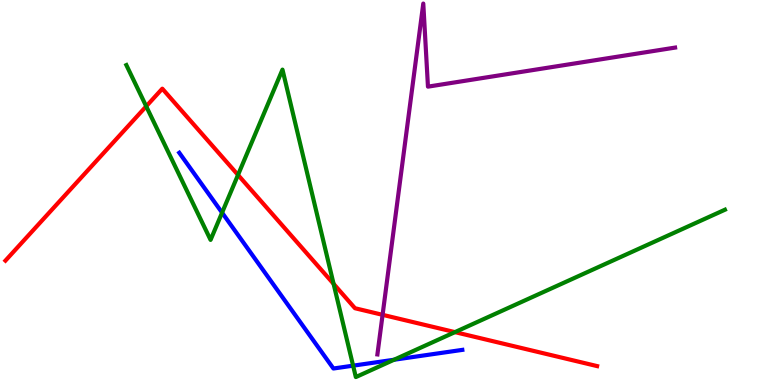[{'lines': ['blue', 'red'], 'intersections': []}, {'lines': ['green', 'red'], 'intersections': [{'x': 1.89, 'y': 7.24}, {'x': 3.07, 'y': 5.46}, {'x': 4.3, 'y': 2.63}, {'x': 5.87, 'y': 1.37}]}, {'lines': ['purple', 'red'], 'intersections': [{'x': 4.94, 'y': 1.82}]}, {'lines': ['blue', 'green'], 'intersections': [{'x': 2.87, 'y': 4.48}, {'x': 4.56, 'y': 0.502}, {'x': 5.08, 'y': 0.656}]}, {'lines': ['blue', 'purple'], 'intersections': []}, {'lines': ['green', 'purple'], 'intersections': []}]